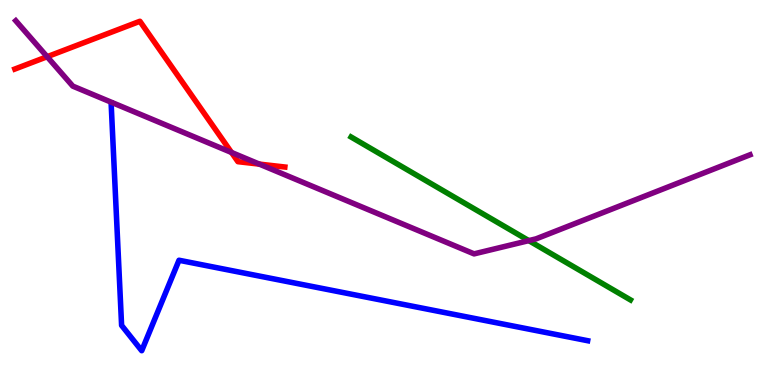[{'lines': ['blue', 'red'], 'intersections': []}, {'lines': ['green', 'red'], 'intersections': []}, {'lines': ['purple', 'red'], 'intersections': [{'x': 0.608, 'y': 8.53}, {'x': 2.99, 'y': 6.04}, {'x': 3.35, 'y': 5.74}]}, {'lines': ['blue', 'green'], 'intersections': []}, {'lines': ['blue', 'purple'], 'intersections': []}, {'lines': ['green', 'purple'], 'intersections': [{'x': 6.82, 'y': 3.75}]}]